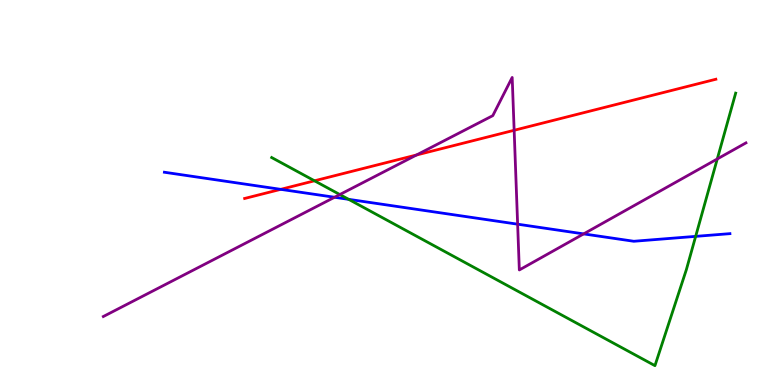[{'lines': ['blue', 'red'], 'intersections': [{'x': 3.62, 'y': 5.08}]}, {'lines': ['green', 'red'], 'intersections': [{'x': 4.06, 'y': 5.3}]}, {'lines': ['purple', 'red'], 'intersections': [{'x': 5.37, 'y': 5.97}, {'x': 6.63, 'y': 6.62}]}, {'lines': ['blue', 'green'], 'intersections': [{'x': 4.5, 'y': 4.82}, {'x': 8.98, 'y': 3.86}]}, {'lines': ['blue', 'purple'], 'intersections': [{'x': 4.32, 'y': 4.88}, {'x': 6.68, 'y': 4.18}, {'x': 7.53, 'y': 3.92}]}, {'lines': ['green', 'purple'], 'intersections': [{'x': 4.38, 'y': 4.95}, {'x': 9.26, 'y': 5.87}]}]